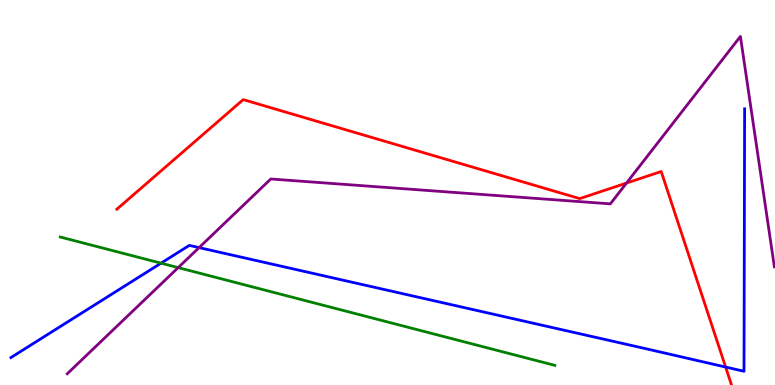[{'lines': ['blue', 'red'], 'intersections': [{'x': 9.36, 'y': 0.466}]}, {'lines': ['green', 'red'], 'intersections': []}, {'lines': ['purple', 'red'], 'intersections': [{'x': 8.08, 'y': 5.25}]}, {'lines': ['blue', 'green'], 'intersections': [{'x': 2.08, 'y': 3.16}]}, {'lines': ['blue', 'purple'], 'intersections': [{'x': 2.57, 'y': 3.57}]}, {'lines': ['green', 'purple'], 'intersections': [{'x': 2.3, 'y': 3.05}]}]